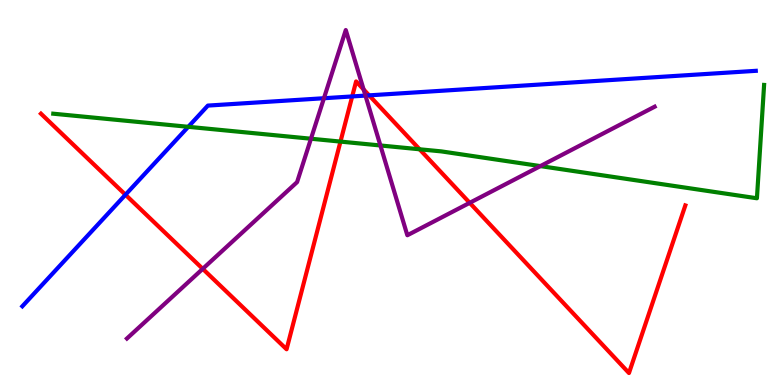[{'lines': ['blue', 'red'], 'intersections': [{'x': 1.62, 'y': 4.94}, {'x': 4.54, 'y': 7.5}, {'x': 4.76, 'y': 7.52}]}, {'lines': ['green', 'red'], 'intersections': [{'x': 4.39, 'y': 6.32}, {'x': 5.41, 'y': 6.12}]}, {'lines': ['purple', 'red'], 'intersections': [{'x': 2.62, 'y': 3.02}, {'x': 4.69, 'y': 7.68}, {'x': 6.06, 'y': 4.73}]}, {'lines': ['blue', 'green'], 'intersections': [{'x': 2.43, 'y': 6.71}]}, {'lines': ['blue', 'purple'], 'intersections': [{'x': 4.18, 'y': 7.45}, {'x': 4.72, 'y': 7.52}]}, {'lines': ['green', 'purple'], 'intersections': [{'x': 4.01, 'y': 6.4}, {'x': 4.91, 'y': 6.22}, {'x': 6.97, 'y': 5.69}]}]